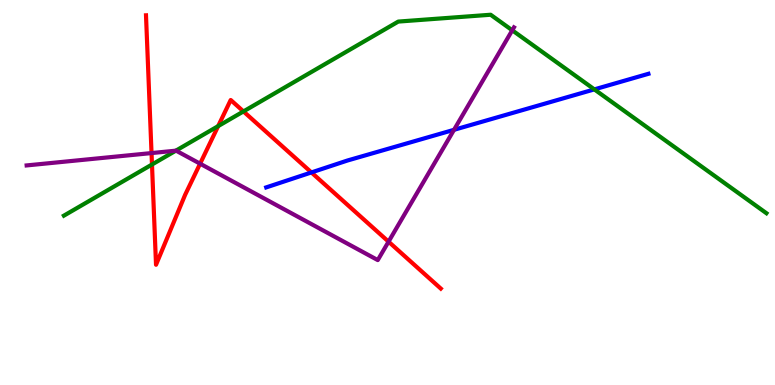[{'lines': ['blue', 'red'], 'intersections': [{'x': 4.02, 'y': 5.52}]}, {'lines': ['green', 'red'], 'intersections': [{'x': 1.96, 'y': 5.73}, {'x': 2.81, 'y': 6.72}, {'x': 3.14, 'y': 7.11}]}, {'lines': ['purple', 'red'], 'intersections': [{'x': 1.96, 'y': 6.02}, {'x': 2.58, 'y': 5.75}, {'x': 5.01, 'y': 3.72}]}, {'lines': ['blue', 'green'], 'intersections': [{'x': 7.67, 'y': 7.68}]}, {'lines': ['blue', 'purple'], 'intersections': [{'x': 5.86, 'y': 6.63}]}, {'lines': ['green', 'purple'], 'intersections': [{'x': 2.27, 'y': 6.09}, {'x': 6.61, 'y': 9.21}]}]